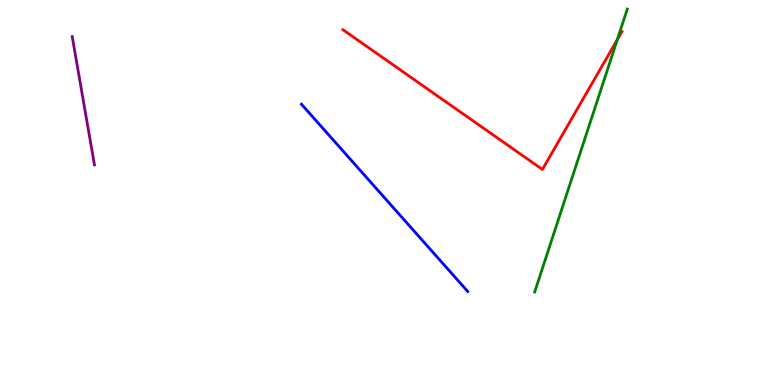[{'lines': ['blue', 'red'], 'intersections': []}, {'lines': ['green', 'red'], 'intersections': [{'x': 7.96, 'y': 8.97}]}, {'lines': ['purple', 'red'], 'intersections': []}, {'lines': ['blue', 'green'], 'intersections': []}, {'lines': ['blue', 'purple'], 'intersections': []}, {'lines': ['green', 'purple'], 'intersections': []}]